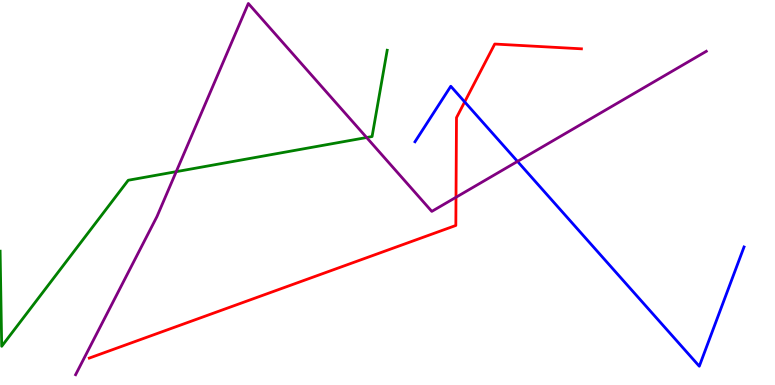[{'lines': ['blue', 'red'], 'intersections': [{'x': 6.0, 'y': 7.35}]}, {'lines': ['green', 'red'], 'intersections': []}, {'lines': ['purple', 'red'], 'intersections': [{'x': 5.88, 'y': 4.88}]}, {'lines': ['blue', 'green'], 'intersections': []}, {'lines': ['blue', 'purple'], 'intersections': [{'x': 6.68, 'y': 5.81}]}, {'lines': ['green', 'purple'], 'intersections': [{'x': 2.27, 'y': 5.54}, {'x': 4.73, 'y': 6.43}]}]